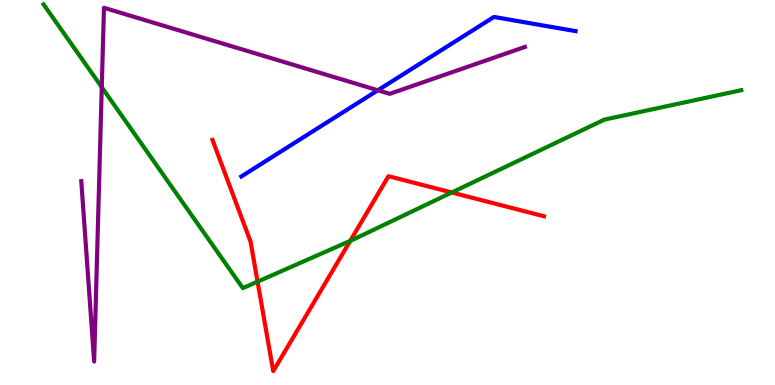[{'lines': ['blue', 'red'], 'intersections': []}, {'lines': ['green', 'red'], 'intersections': [{'x': 3.32, 'y': 2.68}, {'x': 4.52, 'y': 3.74}, {'x': 5.83, 'y': 5.0}]}, {'lines': ['purple', 'red'], 'intersections': []}, {'lines': ['blue', 'green'], 'intersections': []}, {'lines': ['blue', 'purple'], 'intersections': [{'x': 4.88, 'y': 7.66}]}, {'lines': ['green', 'purple'], 'intersections': [{'x': 1.31, 'y': 7.73}]}]